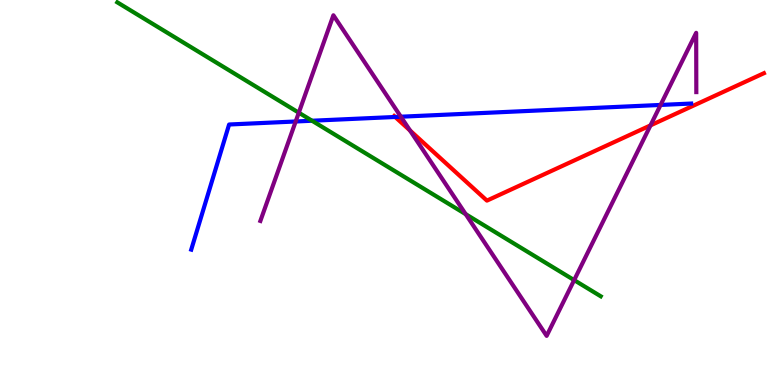[{'lines': ['blue', 'red'], 'intersections': [{'x': 5.1, 'y': 6.96}]}, {'lines': ['green', 'red'], 'intersections': []}, {'lines': ['purple', 'red'], 'intersections': [{'x': 5.29, 'y': 6.61}, {'x': 8.39, 'y': 6.74}]}, {'lines': ['blue', 'green'], 'intersections': [{'x': 4.03, 'y': 6.86}]}, {'lines': ['blue', 'purple'], 'intersections': [{'x': 3.82, 'y': 6.84}, {'x': 5.17, 'y': 6.97}, {'x': 8.52, 'y': 7.27}]}, {'lines': ['green', 'purple'], 'intersections': [{'x': 3.86, 'y': 7.07}, {'x': 6.01, 'y': 4.44}, {'x': 7.41, 'y': 2.72}]}]